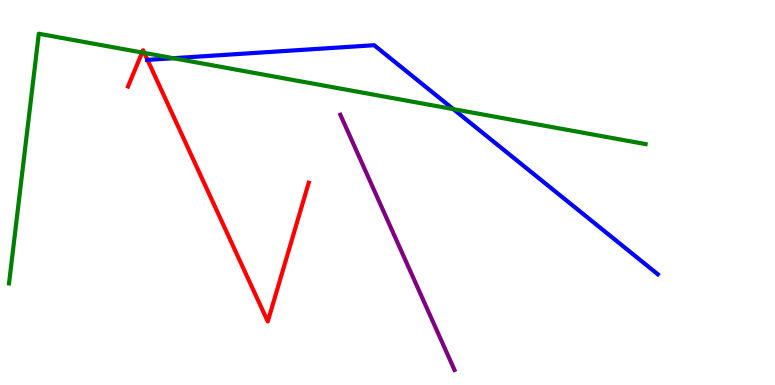[{'lines': ['blue', 'red'], 'intersections': [{'x': 1.9, 'y': 8.44}]}, {'lines': ['green', 'red'], 'intersections': [{'x': 1.83, 'y': 8.64}, {'x': 1.86, 'y': 8.63}]}, {'lines': ['purple', 'red'], 'intersections': []}, {'lines': ['blue', 'green'], 'intersections': [{'x': 2.24, 'y': 8.49}, {'x': 5.85, 'y': 7.17}]}, {'lines': ['blue', 'purple'], 'intersections': []}, {'lines': ['green', 'purple'], 'intersections': []}]